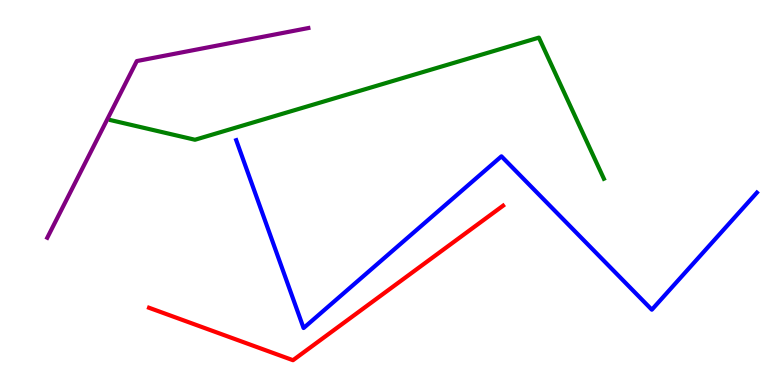[{'lines': ['blue', 'red'], 'intersections': []}, {'lines': ['green', 'red'], 'intersections': []}, {'lines': ['purple', 'red'], 'intersections': []}, {'lines': ['blue', 'green'], 'intersections': []}, {'lines': ['blue', 'purple'], 'intersections': []}, {'lines': ['green', 'purple'], 'intersections': []}]